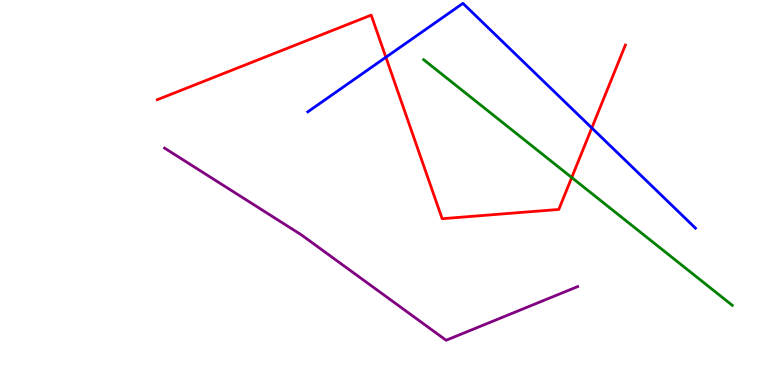[{'lines': ['blue', 'red'], 'intersections': [{'x': 4.98, 'y': 8.51}, {'x': 7.64, 'y': 6.68}]}, {'lines': ['green', 'red'], 'intersections': [{'x': 7.38, 'y': 5.39}]}, {'lines': ['purple', 'red'], 'intersections': []}, {'lines': ['blue', 'green'], 'intersections': []}, {'lines': ['blue', 'purple'], 'intersections': []}, {'lines': ['green', 'purple'], 'intersections': []}]